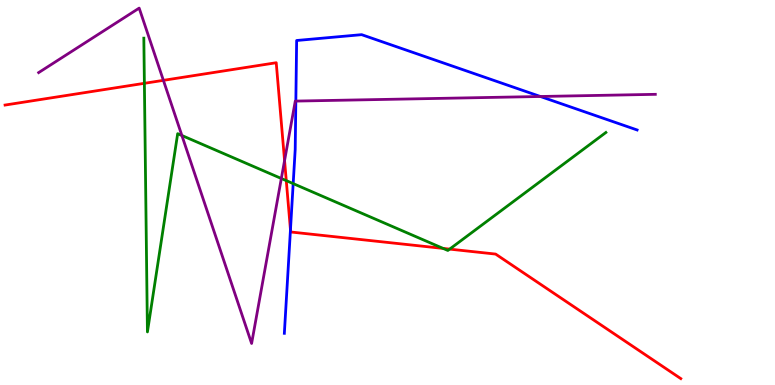[{'lines': ['blue', 'red'], 'intersections': [{'x': 3.75, 'y': 4.03}]}, {'lines': ['green', 'red'], 'intersections': [{'x': 1.86, 'y': 7.84}, {'x': 3.69, 'y': 5.31}, {'x': 5.72, 'y': 3.55}, {'x': 5.8, 'y': 3.53}]}, {'lines': ['purple', 'red'], 'intersections': [{'x': 2.11, 'y': 7.91}, {'x': 3.67, 'y': 5.83}]}, {'lines': ['blue', 'green'], 'intersections': [{'x': 3.78, 'y': 5.23}]}, {'lines': ['blue', 'purple'], 'intersections': [{'x': 3.82, 'y': 7.37}, {'x': 6.97, 'y': 7.49}]}, {'lines': ['green', 'purple'], 'intersections': [{'x': 2.35, 'y': 6.48}, {'x': 3.63, 'y': 5.36}]}]